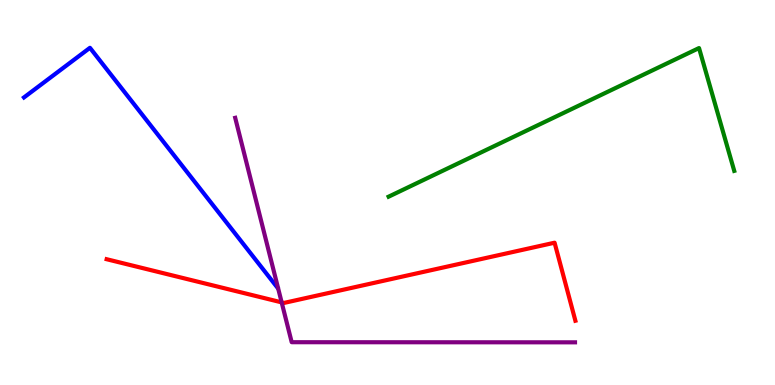[{'lines': ['blue', 'red'], 'intersections': []}, {'lines': ['green', 'red'], 'intersections': []}, {'lines': ['purple', 'red'], 'intersections': [{'x': 3.63, 'y': 2.15}]}, {'lines': ['blue', 'green'], 'intersections': []}, {'lines': ['blue', 'purple'], 'intersections': []}, {'lines': ['green', 'purple'], 'intersections': []}]